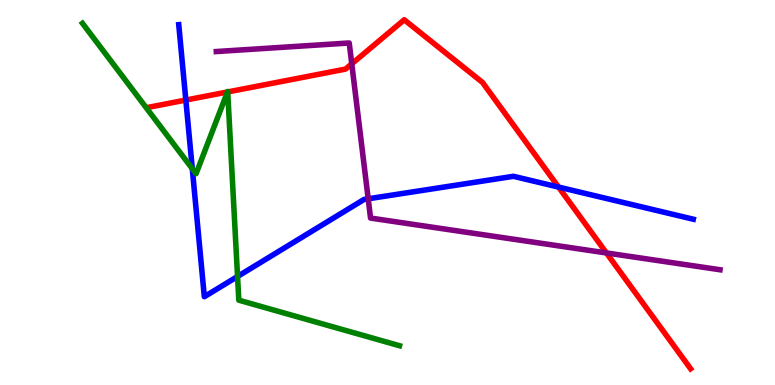[{'lines': ['blue', 'red'], 'intersections': [{'x': 2.4, 'y': 7.4}, {'x': 7.21, 'y': 5.14}]}, {'lines': ['green', 'red'], 'intersections': [{'x': 2.94, 'y': 7.61}, {'x': 2.94, 'y': 7.61}]}, {'lines': ['purple', 'red'], 'intersections': [{'x': 4.54, 'y': 8.34}, {'x': 7.82, 'y': 3.43}]}, {'lines': ['blue', 'green'], 'intersections': [{'x': 2.48, 'y': 5.62}, {'x': 3.07, 'y': 2.82}]}, {'lines': ['blue', 'purple'], 'intersections': [{'x': 4.75, 'y': 4.84}]}, {'lines': ['green', 'purple'], 'intersections': []}]